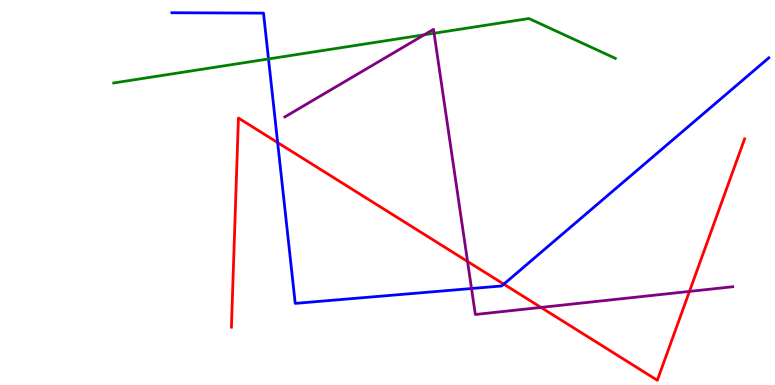[{'lines': ['blue', 'red'], 'intersections': [{'x': 3.58, 'y': 6.3}, {'x': 6.5, 'y': 2.62}]}, {'lines': ['green', 'red'], 'intersections': []}, {'lines': ['purple', 'red'], 'intersections': [{'x': 6.03, 'y': 3.21}, {'x': 6.98, 'y': 2.02}, {'x': 8.9, 'y': 2.43}]}, {'lines': ['blue', 'green'], 'intersections': [{'x': 3.46, 'y': 8.47}]}, {'lines': ['blue', 'purple'], 'intersections': [{'x': 6.08, 'y': 2.51}]}, {'lines': ['green', 'purple'], 'intersections': [{'x': 5.48, 'y': 9.1}, {'x': 5.6, 'y': 9.14}]}]